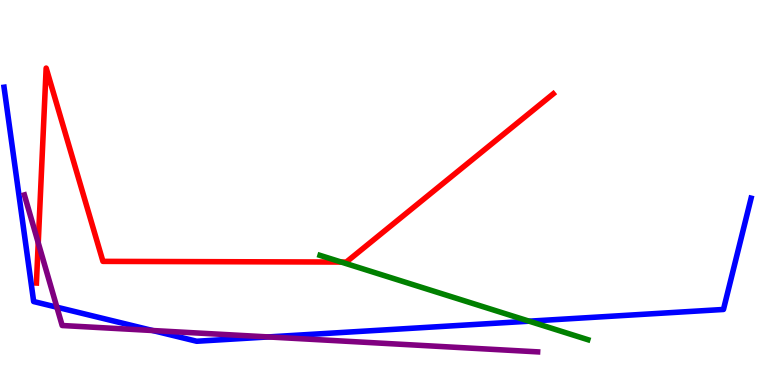[{'lines': ['blue', 'red'], 'intersections': []}, {'lines': ['green', 'red'], 'intersections': [{'x': 4.4, 'y': 3.19}]}, {'lines': ['purple', 'red'], 'intersections': [{'x': 0.493, 'y': 3.69}]}, {'lines': ['blue', 'green'], 'intersections': [{'x': 6.83, 'y': 1.66}]}, {'lines': ['blue', 'purple'], 'intersections': [{'x': 0.734, 'y': 2.02}, {'x': 1.97, 'y': 1.42}, {'x': 3.46, 'y': 1.25}]}, {'lines': ['green', 'purple'], 'intersections': []}]